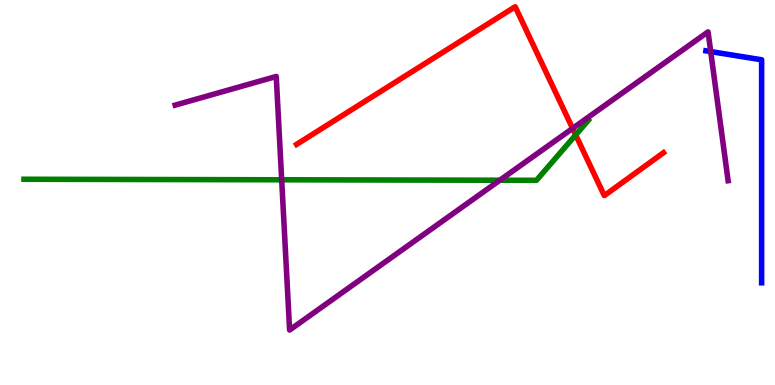[{'lines': ['blue', 'red'], 'intersections': []}, {'lines': ['green', 'red'], 'intersections': [{'x': 7.43, 'y': 6.5}]}, {'lines': ['purple', 'red'], 'intersections': [{'x': 7.39, 'y': 6.67}]}, {'lines': ['blue', 'green'], 'intersections': []}, {'lines': ['blue', 'purple'], 'intersections': [{'x': 9.17, 'y': 8.66}]}, {'lines': ['green', 'purple'], 'intersections': [{'x': 3.63, 'y': 5.33}, {'x': 6.45, 'y': 5.32}]}]